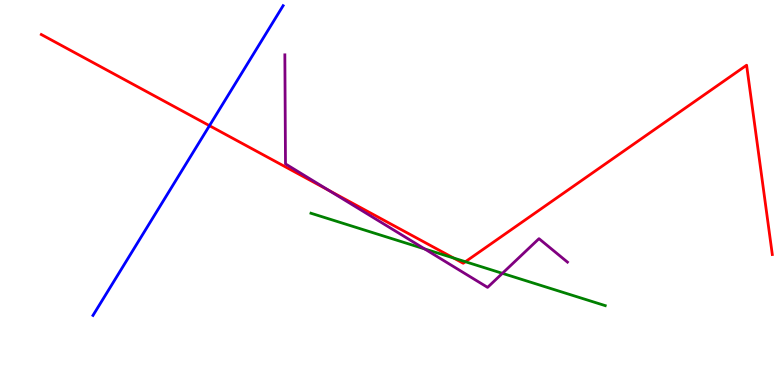[{'lines': ['blue', 'red'], 'intersections': [{'x': 2.7, 'y': 6.74}]}, {'lines': ['green', 'red'], 'intersections': [{'x': 5.85, 'y': 3.3}, {'x': 6.01, 'y': 3.2}]}, {'lines': ['purple', 'red'], 'intersections': [{'x': 4.24, 'y': 5.05}]}, {'lines': ['blue', 'green'], 'intersections': []}, {'lines': ['blue', 'purple'], 'intersections': []}, {'lines': ['green', 'purple'], 'intersections': [{'x': 5.48, 'y': 3.53}, {'x': 6.48, 'y': 2.9}]}]